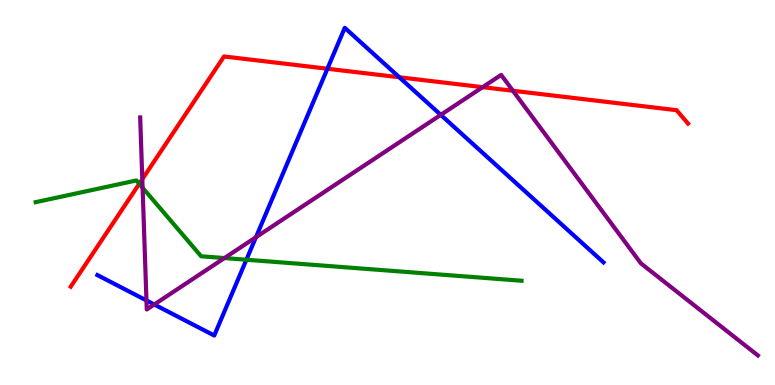[{'lines': ['blue', 'red'], 'intersections': [{'x': 4.22, 'y': 8.21}, {'x': 5.15, 'y': 7.99}]}, {'lines': ['green', 'red'], 'intersections': [{'x': 1.8, 'y': 5.23}]}, {'lines': ['purple', 'red'], 'intersections': [{'x': 1.84, 'y': 5.35}, {'x': 6.23, 'y': 7.74}, {'x': 6.62, 'y': 7.64}]}, {'lines': ['blue', 'green'], 'intersections': [{'x': 3.18, 'y': 3.25}]}, {'lines': ['blue', 'purple'], 'intersections': [{'x': 1.89, 'y': 2.2}, {'x': 1.99, 'y': 2.09}, {'x': 3.3, 'y': 3.84}, {'x': 5.69, 'y': 7.02}]}, {'lines': ['green', 'purple'], 'intersections': [{'x': 1.84, 'y': 5.12}, {'x': 2.9, 'y': 3.3}]}]